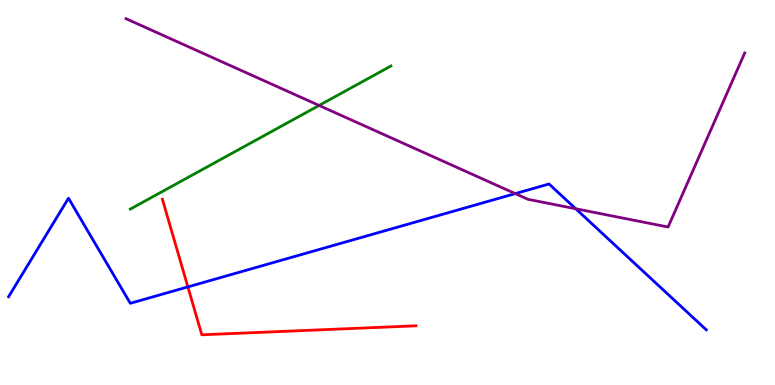[{'lines': ['blue', 'red'], 'intersections': [{'x': 2.42, 'y': 2.55}]}, {'lines': ['green', 'red'], 'intersections': []}, {'lines': ['purple', 'red'], 'intersections': []}, {'lines': ['blue', 'green'], 'intersections': []}, {'lines': ['blue', 'purple'], 'intersections': [{'x': 6.65, 'y': 4.97}, {'x': 7.43, 'y': 4.58}]}, {'lines': ['green', 'purple'], 'intersections': [{'x': 4.12, 'y': 7.26}]}]